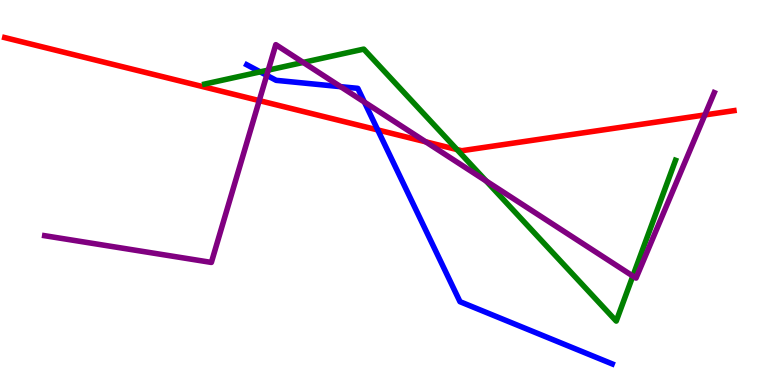[{'lines': ['blue', 'red'], 'intersections': [{'x': 4.87, 'y': 6.63}]}, {'lines': ['green', 'red'], 'intersections': [{'x': 5.9, 'y': 6.12}]}, {'lines': ['purple', 'red'], 'intersections': [{'x': 3.35, 'y': 7.39}, {'x': 5.49, 'y': 6.32}, {'x': 9.1, 'y': 7.01}]}, {'lines': ['blue', 'green'], 'intersections': [{'x': 3.36, 'y': 8.13}]}, {'lines': ['blue', 'purple'], 'intersections': [{'x': 3.44, 'y': 8.04}, {'x': 4.39, 'y': 7.75}, {'x': 4.7, 'y': 7.35}]}, {'lines': ['green', 'purple'], 'intersections': [{'x': 3.46, 'y': 8.18}, {'x': 3.91, 'y': 8.38}, {'x': 6.27, 'y': 5.3}, {'x': 8.17, 'y': 2.83}]}]